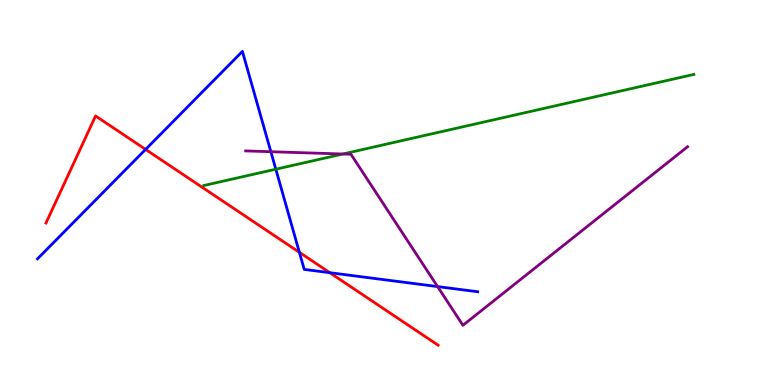[{'lines': ['blue', 'red'], 'intersections': [{'x': 1.88, 'y': 6.12}, {'x': 3.86, 'y': 3.45}, {'x': 4.26, 'y': 2.92}]}, {'lines': ['green', 'red'], 'intersections': []}, {'lines': ['purple', 'red'], 'intersections': []}, {'lines': ['blue', 'green'], 'intersections': [{'x': 3.56, 'y': 5.61}]}, {'lines': ['blue', 'purple'], 'intersections': [{'x': 3.49, 'y': 6.06}, {'x': 5.65, 'y': 2.56}]}, {'lines': ['green', 'purple'], 'intersections': [{'x': 4.42, 'y': 6.0}]}]